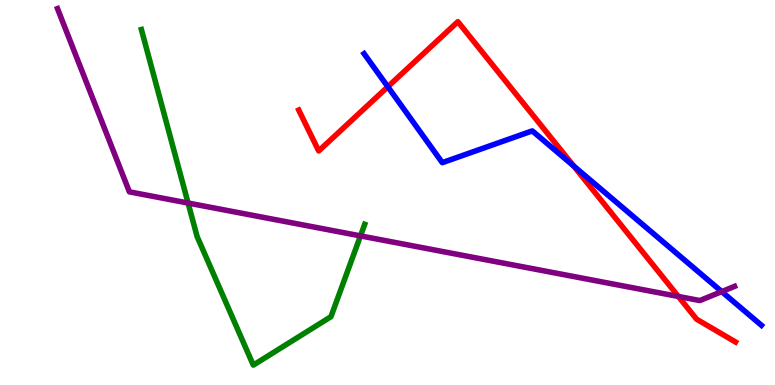[{'lines': ['blue', 'red'], 'intersections': [{'x': 5.0, 'y': 7.75}, {'x': 7.4, 'y': 5.69}]}, {'lines': ['green', 'red'], 'intersections': []}, {'lines': ['purple', 'red'], 'intersections': [{'x': 8.75, 'y': 2.3}]}, {'lines': ['blue', 'green'], 'intersections': []}, {'lines': ['blue', 'purple'], 'intersections': [{'x': 9.31, 'y': 2.43}]}, {'lines': ['green', 'purple'], 'intersections': [{'x': 2.43, 'y': 4.73}, {'x': 4.65, 'y': 3.87}]}]